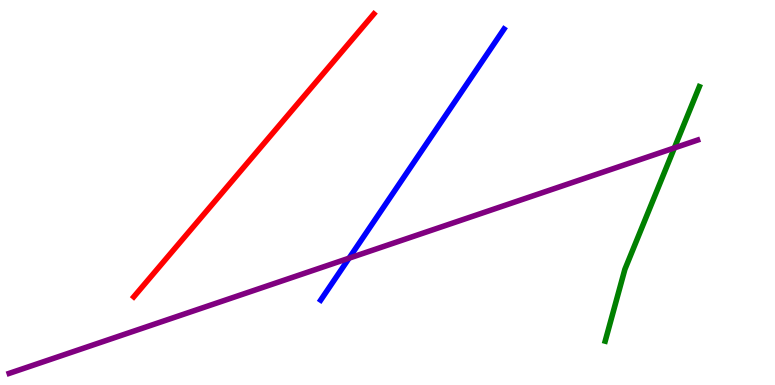[{'lines': ['blue', 'red'], 'intersections': []}, {'lines': ['green', 'red'], 'intersections': []}, {'lines': ['purple', 'red'], 'intersections': []}, {'lines': ['blue', 'green'], 'intersections': []}, {'lines': ['blue', 'purple'], 'intersections': [{'x': 4.5, 'y': 3.29}]}, {'lines': ['green', 'purple'], 'intersections': [{'x': 8.7, 'y': 6.16}]}]